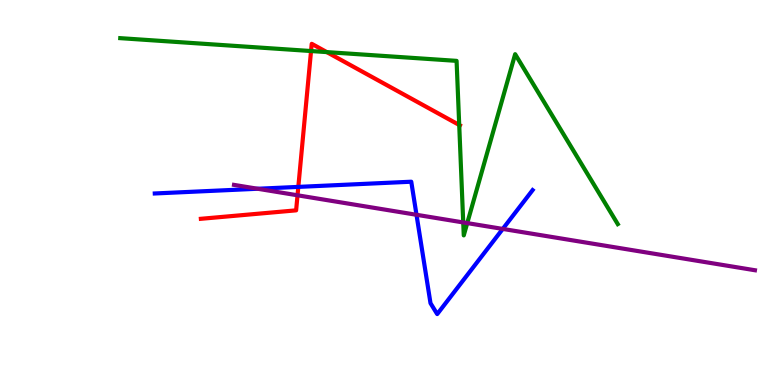[{'lines': ['blue', 'red'], 'intersections': [{'x': 3.85, 'y': 5.15}]}, {'lines': ['green', 'red'], 'intersections': [{'x': 4.01, 'y': 8.67}, {'x': 4.22, 'y': 8.65}, {'x': 5.93, 'y': 6.75}]}, {'lines': ['purple', 'red'], 'intersections': [{'x': 3.84, 'y': 4.93}]}, {'lines': ['blue', 'green'], 'intersections': []}, {'lines': ['blue', 'purple'], 'intersections': [{'x': 3.32, 'y': 5.1}, {'x': 5.37, 'y': 4.42}, {'x': 6.49, 'y': 4.05}]}, {'lines': ['green', 'purple'], 'intersections': [{'x': 5.98, 'y': 4.22}, {'x': 6.03, 'y': 4.21}]}]